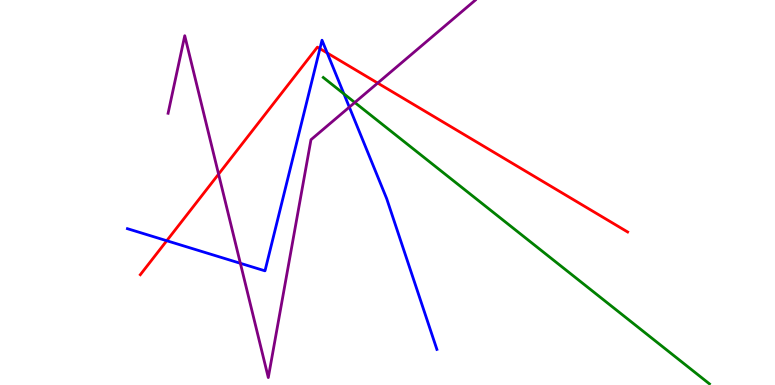[{'lines': ['blue', 'red'], 'intersections': [{'x': 2.15, 'y': 3.75}, {'x': 4.13, 'y': 8.74}, {'x': 4.22, 'y': 8.62}]}, {'lines': ['green', 'red'], 'intersections': []}, {'lines': ['purple', 'red'], 'intersections': [{'x': 2.82, 'y': 5.48}, {'x': 4.87, 'y': 7.84}]}, {'lines': ['blue', 'green'], 'intersections': [{'x': 4.44, 'y': 7.56}]}, {'lines': ['blue', 'purple'], 'intersections': [{'x': 3.1, 'y': 3.16}, {'x': 4.51, 'y': 7.22}]}, {'lines': ['green', 'purple'], 'intersections': [{'x': 4.58, 'y': 7.34}]}]